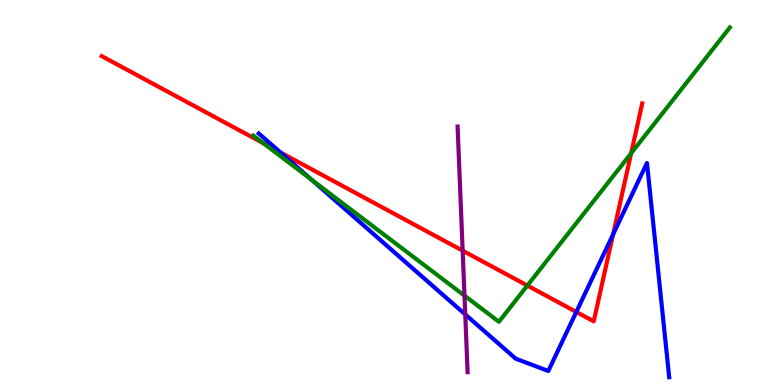[{'lines': ['blue', 'red'], 'intersections': [{'x': 3.62, 'y': 6.04}, {'x': 7.44, 'y': 1.9}, {'x': 7.91, 'y': 3.91}]}, {'lines': ['green', 'red'], 'intersections': [{'x': 3.4, 'y': 6.28}, {'x': 6.8, 'y': 2.58}, {'x': 8.14, 'y': 6.02}]}, {'lines': ['purple', 'red'], 'intersections': [{'x': 5.97, 'y': 3.49}]}, {'lines': ['blue', 'green'], 'intersections': [{'x': 4.02, 'y': 5.33}]}, {'lines': ['blue', 'purple'], 'intersections': [{'x': 6.0, 'y': 1.83}]}, {'lines': ['green', 'purple'], 'intersections': [{'x': 5.99, 'y': 2.32}]}]